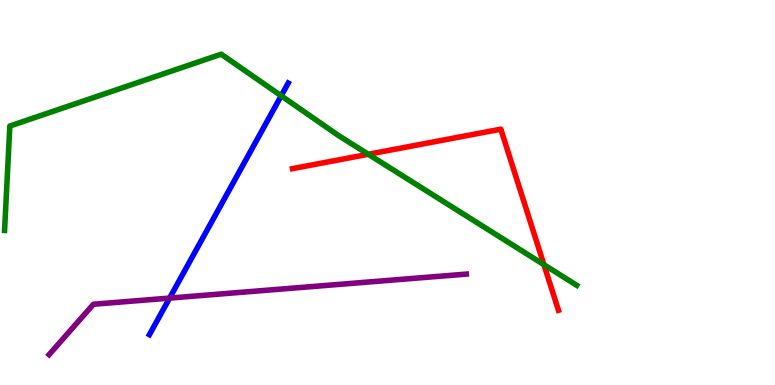[{'lines': ['blue', 'red'], 'intersections': []}, {'lines': ['green', 'red'], 'intersections': [{'x': 4.75, 'y': 5.99}, {'x': 7.02, 'y': 3.13}]}, {'lines': ['purple', 'red'], 'intersections': []}, {'lines': ['blue', 'green'], 'intersections': [{'x': 3.63, 'y': 7.51}]}, {'lines': ['blue', 'purple'], 'intersections': [{'x': 2.19, 'y': 2.26}]}, {'lines': ['green', 'purple'], 'intersections': []}]